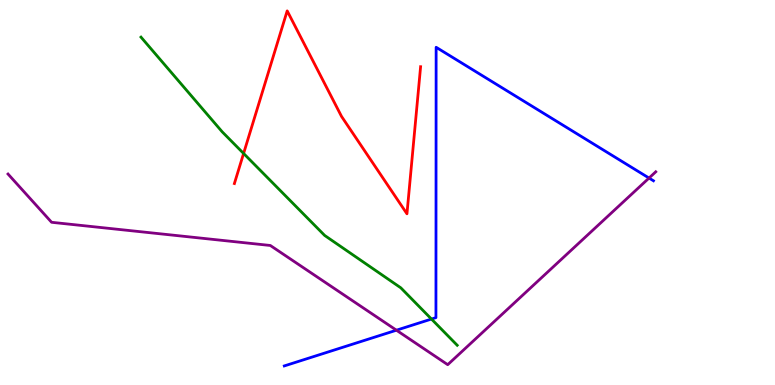[{'lines': ['blue', 'red'], 'intersections': []}, {'lines': ['green', 'red'], 'intersections': [{'x': 3.14, 'y': 6.01}]}, {'lines': ['purple', 'red'], 'intersections': []}, {'lines': ['blue', 'green'], 'intersections': [{'x': 5.57, 'y': 1.71}]}, {'lines': ['blue', 'purple'], 'intersections': [{'x': 5.12, 'y': 1.42}, {'x': 8.37, 'y': 5.38}]}, {'lines': ['green', 'purple'], 'intersections': []}]